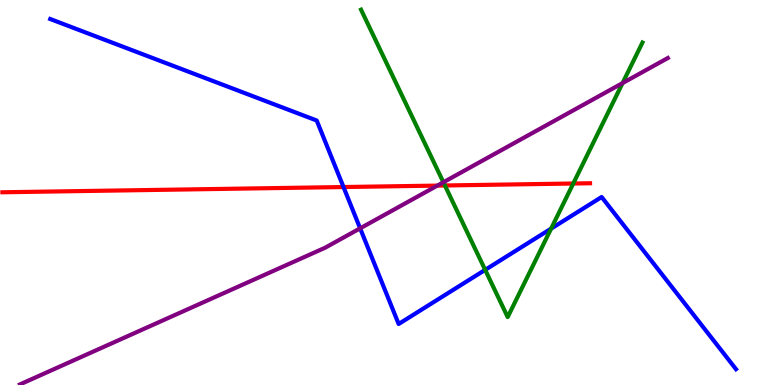[{'lines': ['blue', 'red'], 'intersections': [{'x': 4.43, 'y': 5.14}]}, {'lines': ['green', 'red'], 'intersections': [{'x': 5.74, 'y': 5.18}, {'x': 7.4, 'y': 5.23}]}, {'lines': ['purple', 'red'], 'intersections': [{'x': 5.64, 'y': 5.18}]}, {'lines': ['blue', 'green'], 'intersections': [{'x': 6.26, 'y': 2.99}, {'x': 7.11, 'y': 4.06}]}, {'lines': ['blue', 'purple'], 'intersections': [{'x': 4.65, 'y': 4.07}]}, {'lines': ['green', 'purple'], 'intersections': [{'x': 5.72, 'y': 5.27}, {'x': 8.03, 'y': 7.84}]}]